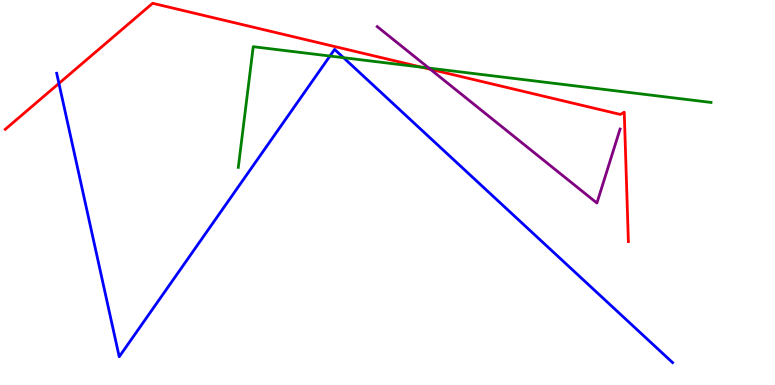[{'lines': ['blue', 'red'], 'intersections': [{'x': 0.76, 'y': 7.83}]}, {'lines': ['green', 'red'], 'intersections': [{'x': 5.44, 'y': 8.25}]}, {'lines': ['purple', 'red'], 'intersections': [{'x': 5.55, 'y': 8.2}]}, {'lines': ['blue', 'green'], 'intersections': [{'x': 4.26, 'y': 8.54}, {'x': 4.43, 'y': 8.5}]}, {'lines': ['blue', 'purple'], 'intersections': []}, {'lines': ['green', 'purple'], 'intersections': [{'x': 5.53, 'y': 8.23}]}]